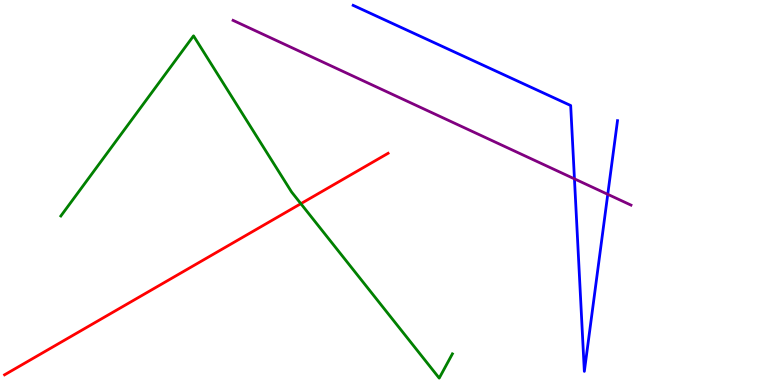[{'lines': ['blue', 'red'], 'intersections': []}, {'lines': ['green', 'red'], 'intersections': [{'x': 3.88, 'y': 4.71}]}, {'lines': ['purple', 'red'], 'intersections': []}, {'lines': ['blue', 'green'], 'intersections': []}, {'lines': ['blue', 'purple'], 'intersections': [{'x': 7.41, 'y': 5.35}, {'x': 7.84, 'y': 4.95}]}, {'lines': ['green', 'purple'], 'intersections': []}]